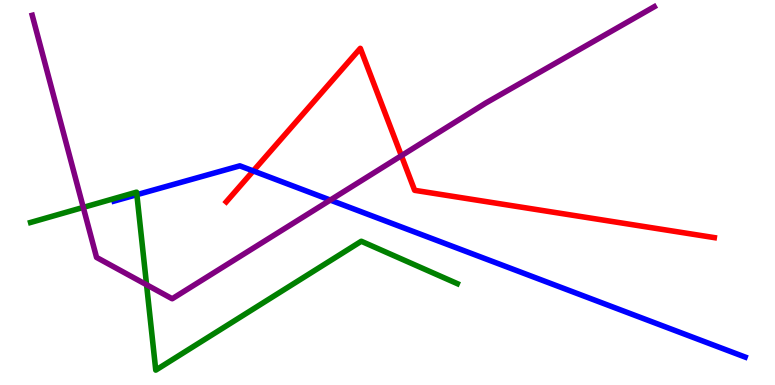[{'lines': ['blue', 'red'], 'intersections': [{'x': 3.27, 'y': 5.56}]}, {'lines': ['green', 'red'], 'intersections': []}, {'lines': ['purple', 'red'], 'intersections': [{'x': 5.18, 'y': 5.96}]}, {'lines': ['blue', 'green'], 'intersections': [{'x': 1.77, 'y': 4.94}]}, {'lines': ['blue', 'purple'], 'intersections': [{'x': 4.26, 'y': 4.8}]}, {'lines': ['green', 'purple'], 'intersections': [{'x': 1.07, 'y': 4.61}, {'x': 1.89, 'y': 2.6}]}]